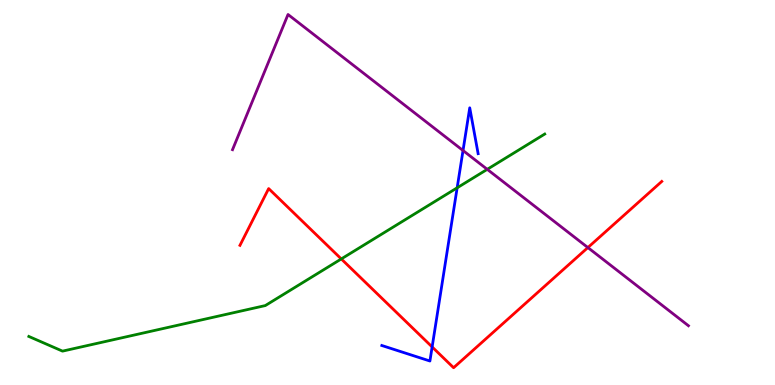[{'lines': ['blue', 'red'], 'intersections': [{'x': 5.58, 'y': 0.989}]}, {'lines': ['green', 'red'], 'intersections': [{'x': 4.4, 'y': 3.27}]}, {'lines': ['purple', 'red'], 'intersections': [{'x': 7.59, 'y': 3.57}]}, {'lines': ['blue', 'green'], 'intersections': [{'x': 5.9, 'y': 5.12}]}, {'lines': ['blue', 'purple'], 'intersections': [{'x': 5.97, 'y': 6.09}]}, {'lines': ['green', 'purple'], 'intersections': [{'x': 6.29, 'y': 5.6}]}]